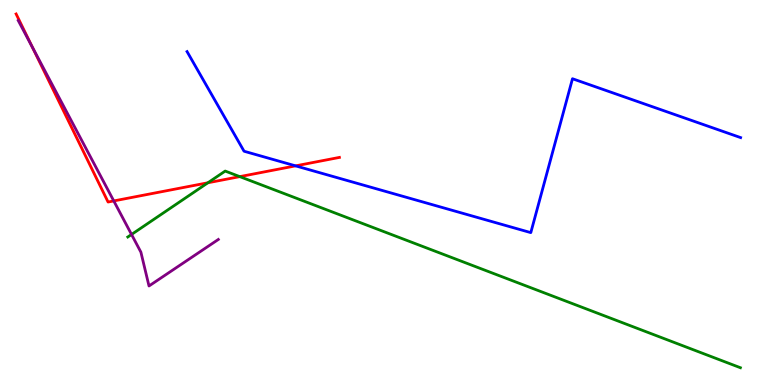[{'lines': ['blue', 'red'], 'intersections': [{'x': 3.81, 'y': 5.69}]}, {'lines': ['green', 'red'], 'intersections': [{'x': 2.68, 'y': 5.25}, {'x': 3.09, 'y': 5.41}]}, {'lines': ['purple', 'red'], 'intersections': [{'x': 0.417, 'y': 8.78}, {'x': 1.47, 'y': 4.78}]}, {'lines': ['blue', 'green'], 'intersections': []}, {'lines': ['blue', 'purple'], 'intersections': []}, {'lines': ['green', 'purple'], 'intersections': [{'x': 1.7, 'y': 3.91}]}]